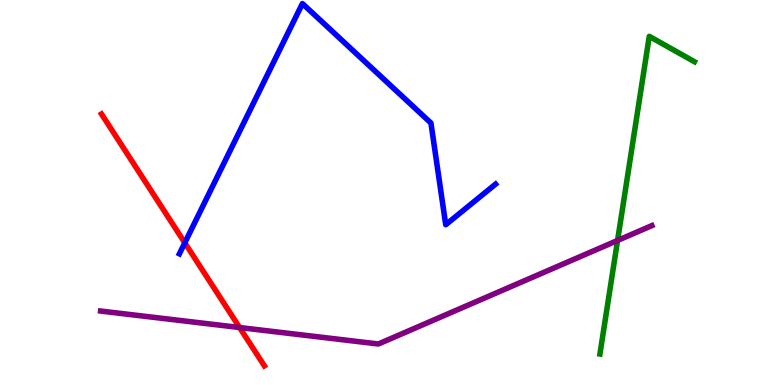[{'lines': ['blue', 'red'], 'intersections': [{'x': 2.38, 'y': 3.69}]}, {'lines': ['green', 'red'], 'intersections': []}, {'lines': ['purple', 'red'], 'intersections': [{'x': 3.09, 'y': 1.49}]}, {'lines': ['blue', 'green'], 'intersections': []}, {'lines': ['blue', 'purple'], 'intersections': []}, {'lines': ['green', 'purple'], 'intersections': [{'x': 7.97, 'y': 3.75}]}]